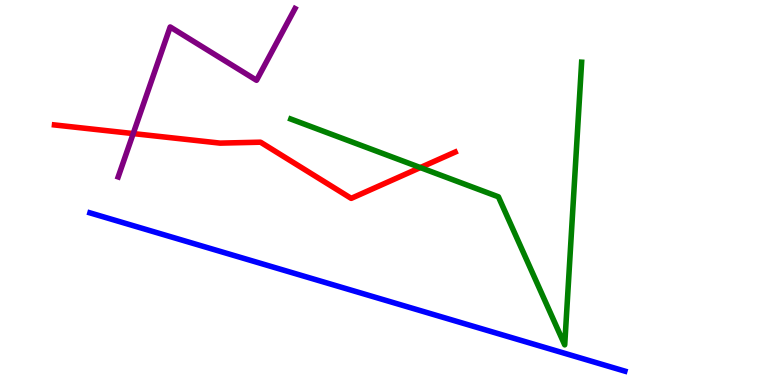[{'lines': ['blue', 'red'], 'intersections': []}, {'lines': ['green', 'red'], 'intersections': [{'x': 5.42, 'y': 5.65}]}, {'lines': ['purple', 'red'], 'intersections': [{'x': 1.72, 'y': 6.53}]}, {'lines': ['blue', 'green'], 'intersections': []}, {'lines': ['blue', 'purple'], 'intersections': []}, {'lines': ['green', 'purple'], 'intersections': []}]